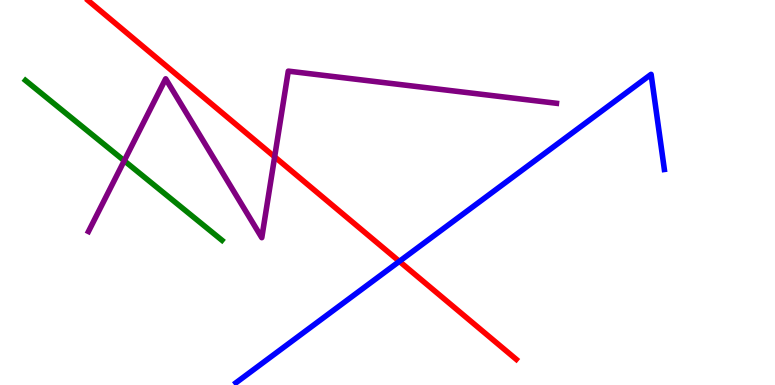[{'lines': ['blue', 'red'], 'intersections': [{'x': 5.15, 'y': 3.21}]}, {'lines': ['green', 'red'], 'intersections': []}, {'lines': ['purple', 'red'], 'intersections': [{'x': 3.54, 'y': 5.93}]}, {'lines': ['blue', 'green'], 'intersections': []}, {'lines': ['blue', 'purple'], 'intersections': []}, {'lines': ['green', 'purple'], 'intersections': [{'x': 1.6, 'y': 5.82}]}]